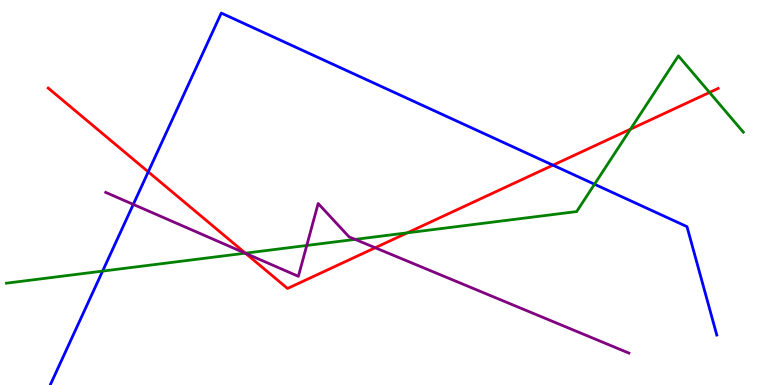[{'lines': ['blue', 'red'], 'intersections': [{'x': 1.91, 'y': 5.54}, {'x': 7.13, 'y': 5.71}]}, {'lines': ['green', 'red'], 'intersections': [{'x': 3.17, 'y': 3.42}, {'x': 5.26, 'y': 3.95}, {'x': 8.14, 'y': 6.65}, {'x': 9.16, 'y': 7.6}]}, {'lines': ['purple', 'red'], 'intersections': [{'x': 3.17, 'y': 3.42}, {'x': 4.84, 'y': 3.57}]}, {'lines': ['blue', 'green'], 'intersections': [{'x': 1.32, 'y': 2.96}, {'x': 7.67, 'y': 5.21}]}, {'lines': ['blue', 'purple'], 'intersections': [{'x': 1.72, 'y': 4.69}]}, {'lines': ['green', 'purple'], 'intersections': [{'x': 3.16, 'y': 3.42}, {'x': 3.96, 'y': 3.62}, {'x': 4.58, 'y': 3.78}]}]